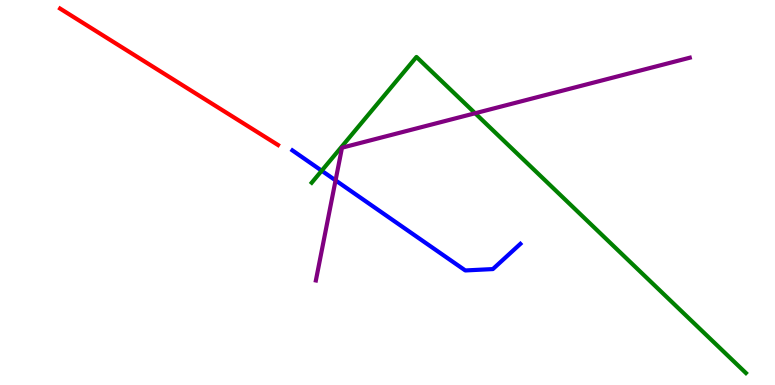[{'lines': ['blue', 'red'], 'intersections': []}, {'lines': ['green', 'red'], 'intersections': []}, {'lines': ['purple', 'red'], 'intersections': []}, {'lines': ['blue', 'green'], 'intersections': [{'x': 4.15, 'y': 5.57}]}, {'lines': ['blue', 'purple'], 'intersections': [{'x': 4.33, 'y': 5.32}]}, {'lines': ['green', 'purple'], 'intersections': [{'x': 6.13, 'y': 7.06}]}]